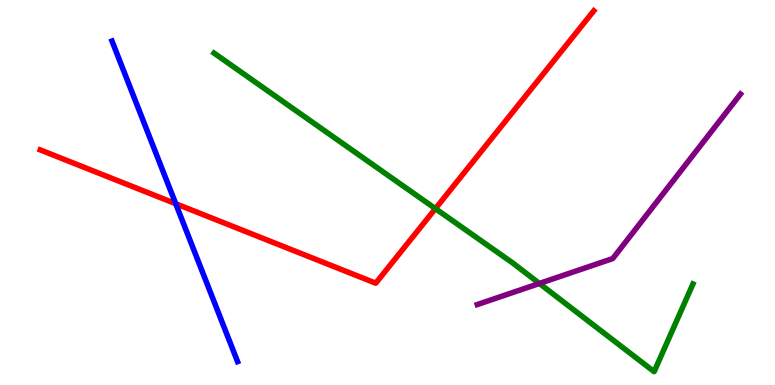[{'lines': ['blue', 'red'], 'intersections': [{'x': 2.27, 'y': 4.71}]}, {'lines': ['green', 'red'], 'intersections': [{'x': 5.62, 'y': 4.58}]}, {'lines': ['purple', 'red'], 'intersections': []}, {'lines': ['blue', 'green'], 'intersections': []}, {'lines': ['blue', 'purple'], 'intersections': []}, {'lines': ['green', 'purple'], 'intersections': [{'x': 6.96, 'y': 2.64}]}]